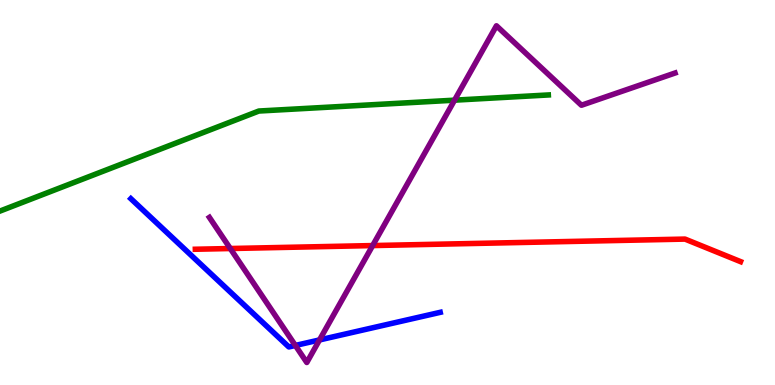[{'lines': ['blue', 'red'], 'intersections': []}, {'lines': ['green', 'red'], 'intersections': []}, {'lines': ['purple', 'red'], 'intersections': [{'x': 2.97, 'y': 3.54}, {'x': 4.81, 'y': 3.62}]}, {'lines': ['blue', 'green'], 'intersections': []}, {'lines': ['blue', 'purple'], 'intersections': [{'x': 3.81, 'y': 1.03}, {'x': 4.12, 'y': 1.17}]}, {'lines': ['green', 'purple'], 'intersections': [{'x': 5.87, 'y': 7.4}]}]